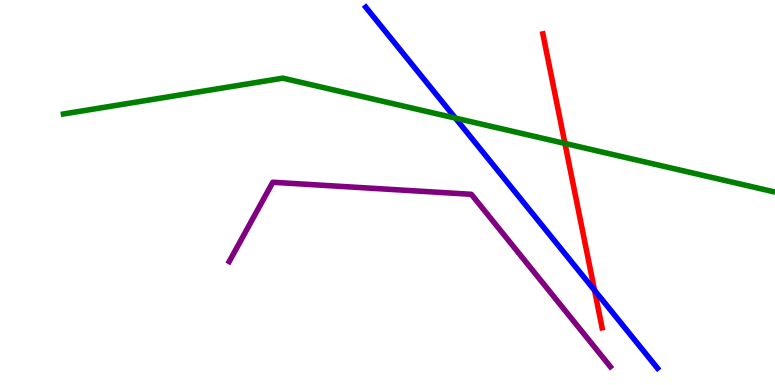[{'lines': ['blue', 'red'], 'intersections': [{'x': 7.67, 'y': 2.46}]}, {'lines': ['green', 'red'], 'intersections': [{'x': 7.29, 'y': 6.27}]}, {'lines': ['purple', 'red'], 'intersections': []}, {'lines': ['blue', 'green'], 'intersections': [{'x': 5.88, 'y': 6.93}]}, {'lines': ['blue', 'purple'], 'intersections': []}, {'lines': ['green', 'purple'], 'intersections': []}]